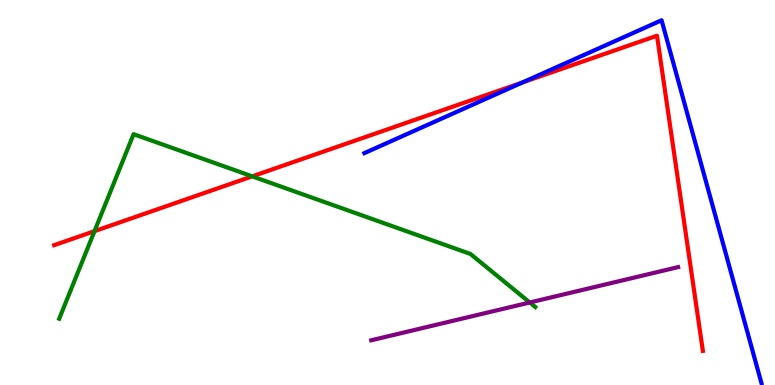[{'lines': ['blue', 'red'], 'intersections': [{'x': 6.74, 'y': 7.86}]}, {'lines': ['green', 'red'], 'intersections': [{'x': 1.22, 'y': 4.0}, {'x': 3.25, 'y': 5.42}]}, {'lines': ['purple', 'red'], 'intersections': []}, {'lines': ['blue', 'green'], 'intersections': []}, {'lines': ['blue', 'purple'], 'intersections': []}, {'lines': ['green', 'purple'], 'intersections': [{'x': 6.84, 'y': 2.14}]}]